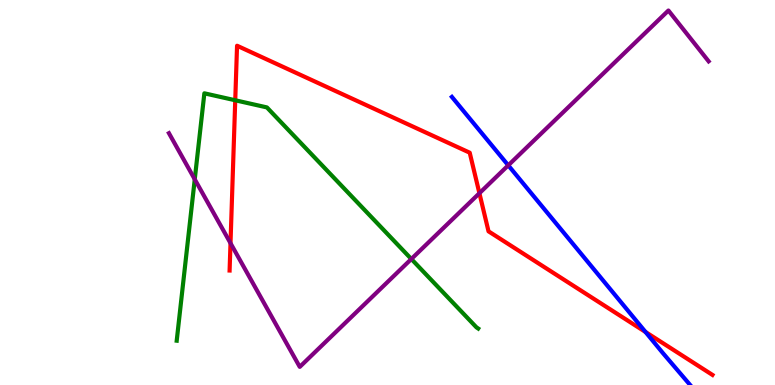[{'lines': ['blue', 'red'], 'intersections': [{'x': 8.33, 'y': 1.38}]}, {'lines': ['green', 'red'], 'intersections': [{'x': 3.04, 'y': 7.4}]}, {'lines': ['purple', 'red'], 'intersections': [{'x': 2.97, 'y': 3.68}, {'x': 6.19, 'y': 4.98}]}, {'lines': ['blue', 'green'], 'intersections': []}, {'lines': ['blue', 'purple'], 'intersections': [{'x': 6.56, 'y': 5.71}]}, {'lines': ['green', 'purple'], 'intersections': [{'x': 2.51, 'y': 5.34}, {'x': 5.31, 'y': 3.27}]}]